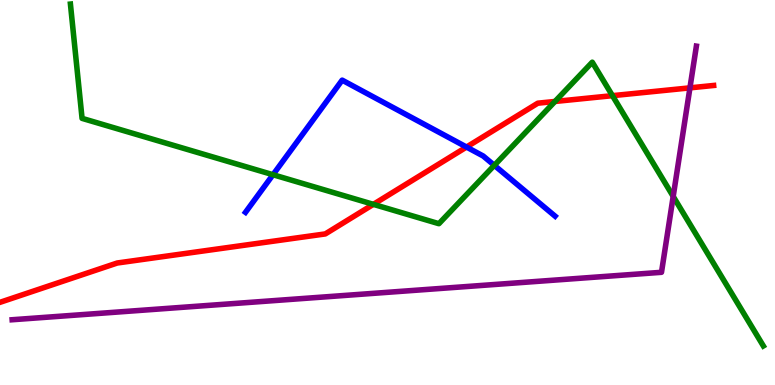[{'lines': ['blue', 'red'], 'intersections': [{'x': 6.02, 'y': 6.18}]}, {'lines': ['green', 'red'], 'intersections': [{'x': 4.82, 'y': 4.69}, {'x': 7.16, 'y': 7.36}, {'x': 7.9, 'y': 7.52}]}, {'lines': ['purple', 'red'], 'intersections': [{'x': 8.9, 'y': 7.72}]}, {'lines': ['blue', 'green'], 'intersections': [{'x': 3.52, 'y': 5.46}, {'x': 6.38, 'y': 5.71}]}, {'lines': ['blue', 'purple'], 'intersections': []}, {'lines': ['green', 'purple'], 'intersections': [{'x': 8.69, 'y': 4.9}]}]